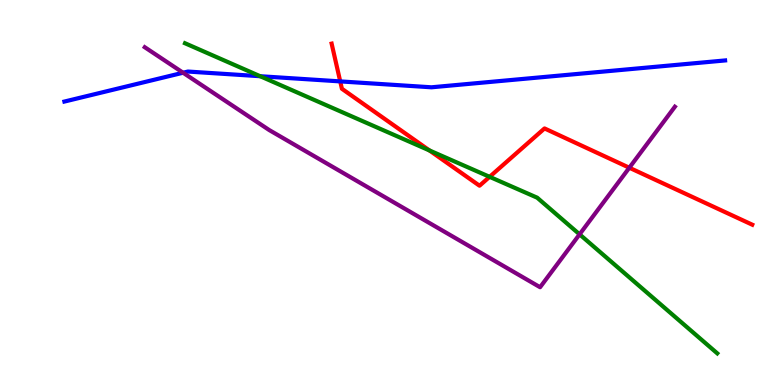[{'lines': ['blue', 'red'], 'intersections': [{'x': 4.39, 'y': 7.89}]}, {'lines': ['green', 'red'], 'intersections': [{'x': 5.54, 'y': 6.09}, {'x': 6.32, 'y': 5.41}]}, {'lines': ['purple', 'red'], 'intersections': [{'x': 8.12, 'y': 5.64}]}, {'lines': ['blue', 'green'], 'intersections': [{'x': 3.36, 'y': 8.02}]}, {'lines': ['blue', 'purple'], 'intersections': [{'x': 2.36, 'y': 8.11}]}, {'lines': ['green', 'purple'], 'intersections': [{'x': 7.48, 'y': 3.91}]}]